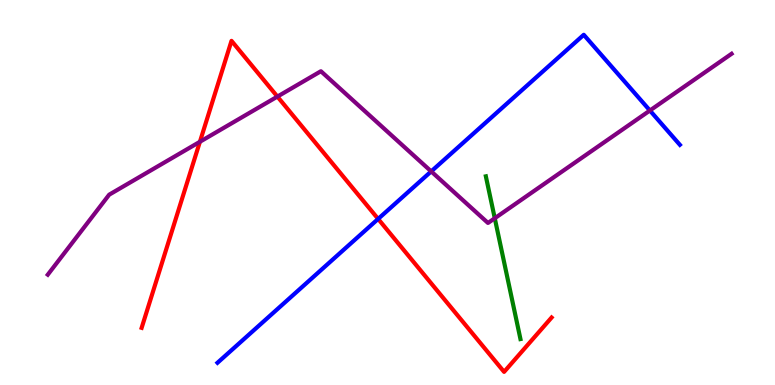[{'lines': ['blue', 'red'], 'intersections': [{'x': 4.88, 'y': 4.31}]}, {'lines': ['green', 'red'], 'intersections': []}, {'lines': ['purple', 'red'], 'intersections': [{'x': 2.58, 'y': 6.32}, {'x': 3.58, 'y': 7.49}]}, {'lines': ['blue', 'green'], 'intersections': []}, {'lines': ['blue', 'purple'], 'intersections': [{'x': 5.56, 'y': 5.55}, {'x': 8.39, 'y': 7.13}]}, {'lines': ['green', 'purple'], 'intersections': [{'x': 6.38, 'y': 4.33}]}]